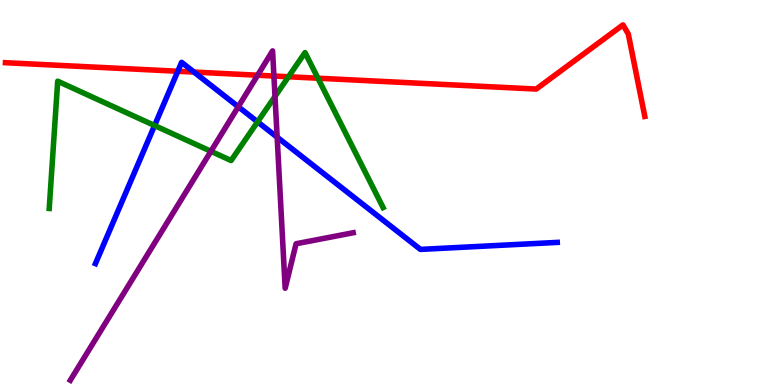[{'lines': ['blue', 'red'], 'intersections': [{'x': 2.29, 'y': 8.15}, {'x': 2.5, 'y': 8.13}]}, {'lines': ['green', 'red'], 'intersections': [{'x': 3.72, 'y': 8.01}, {'x': 4.1, 'y': 7.97}]}, {'lines': ['purple', 'red'], 'intersections': [{'x': 3.32, 'y': 8.05}, {'x': 3.53, 'y': 8.03}]}, {'lines': ['blue', 'green'], 'intersections': [{'x': 1.99, 'y': 6.74}, {'x': 3.32, 'y': 6.83}]}, {'lines': ['blue', 'purple'], 'intersections': [{'x': 3.07, 'y': 7.23}, {'x': 3.58, 'y': 6.44}]}, {'lines': ['green', 'purple'], 'intersections': [{'x': 2.72, 'y': 6.07}, {'x': 3.55, 'y': 7.5}]}]